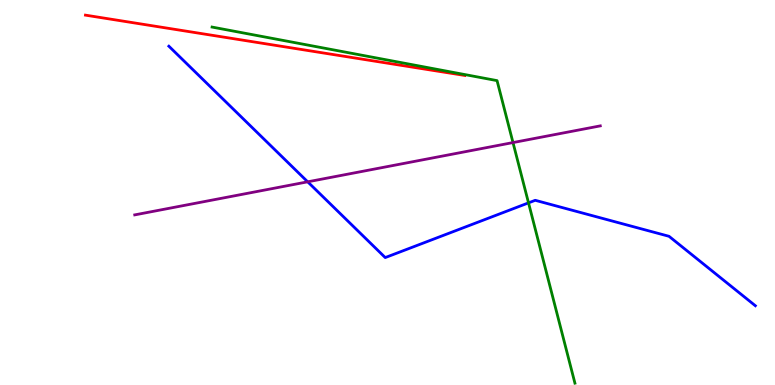[{'lines': ['blue', 'red'], 'intersections': []}, {'lines': ['green', 'red'], 'intersections': []}, {'lines': ['purple', 'red'], 'intersections': []}, {'lines': ['blue', 'green'], 'intersections': [{'x': 6.82, 'y': 4.73}]}, {'lines': ['blue', 'purple'], 'intersections': [{'x': 3.97, 'y': 5.28}]}, {'lines': ['green', 'purple'], 'intersections': [{'x': 6.62, 'y': 6.3}]}]